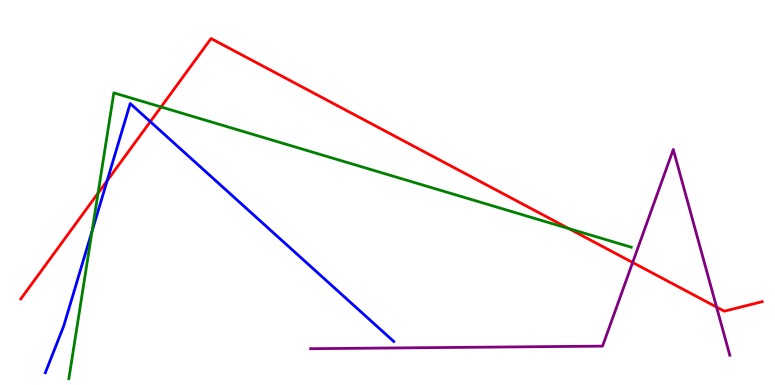[{'lines': ['blue', 'red'], 'intersections': [{'x': 1.38, 'y': 5.3}, {'x': 1.94, 'y': 6.84}]}, {'lines': ['green', 'red'], 'intersections': [{'x': 1.26, 'y': 4.98}, {'x': 2.08, 'y': 7.22}, {'x': 7.34, 'y': 4.06}]}, {'lines': ['purple', 'red'], 'intersections': [{'x': 8.16, 'y': 3.18}, {'x': 9.25, 'y': 2.02}]}, {'lines': ['blue', 'green'], 'intersections': [{'x': 1.19, 'y': 4.0}]}, {'lines': ['blue', 'purple'], 'intersections': []}, {'lines': ['green', 'purple'], 'intersections': []}]